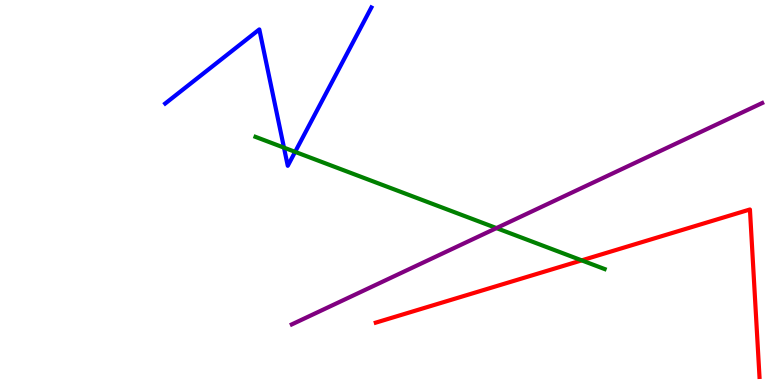[{'lines': ['blue', 'red'], 'intersections': []}, {'lines': ['green', 'red'], 'intersections': [{'x': 7.51, 'y': 3.24}]}, {'lines': ['purple', 'red'], 'intersections': []}, {'lines': ['blue', 'green'], 'intersections': [{'x': 3.66, 'y': 6.16}, {'x': 3.81, 'y': 6.06}]}, {'lines': ['blue', 'purple'], 'intersections': []}, {'lines': ['green', 'purple'], 'intersections': [{'x': 6.41, 'y': 4.08}]}]